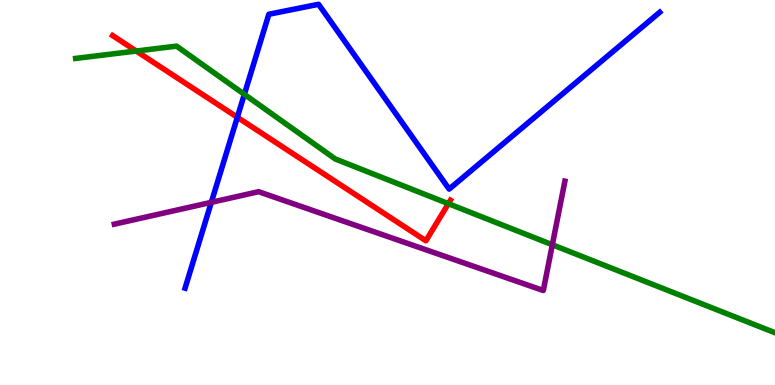[{'lines': ['blue', 'red'], 'intersections': [{'x': 3.06, 'y': 6.95}]}, {'lines': ['green', 'red'], 'intersections': [{'x': 1.76, 'y': 8.67}, {'x': 5.79, 'y': 4.71}]}, {'lines': ['purple', 'red'], 'intersections': []}, {'lines': ['blue', 'green'], 'intersections': [{'x': 3.15, 'y': 7.55}]}, {'lines': ['blue', 'purple'], 'intersections': [{'x': 2.73, 'y': 4.74}]}, {'lines': ['green', 'purple'], 'intersections': [{'x': 7.13, 'y': 3.64}]}]